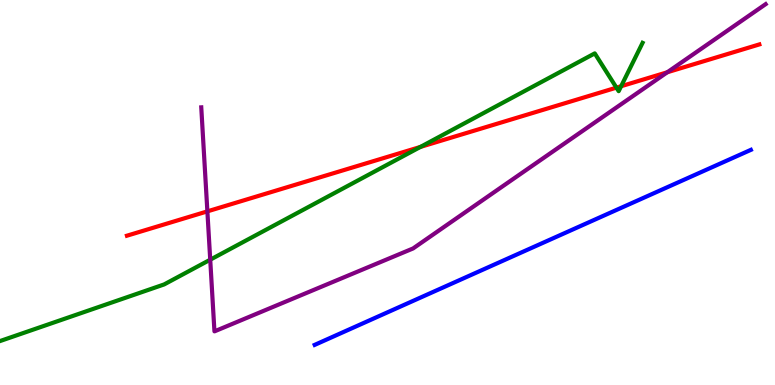[{'lines': ['blue', 'red'], 'intersections': []}, {'lines': ['green', 'red'], 'intersections': [{'x': 5.42, 'y': 6.18}, {'x': 7.95, 'y': 7.72}, {'x': 8.01, 'y': 7.76}]}, {'lines': ['purple', 'red'], 'intersections': [{'x': 2.68, 'y': 4.51}, {'x': 8.61, 'y': 8.12}]}, {'lines': ['blue', 'green'], 'intersections': []}, {'lines': ['blue', 'purple'], 'intersections': []}, {'lines': ['green', 'purple'], 'intersections': [{'x': 2.71, 'y': 3.25}]}]